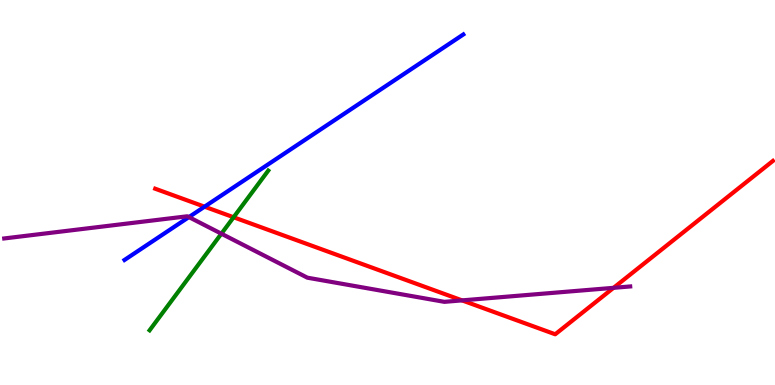[{'lines': ['blue', 'red'], 'intersections': [{'x': 2.64, 'y': 4.63}]}, {'lines': ['green', 'red'], 'intersections': [{'x': 3.01, 'y': 4.36}]}, {'lines': ['purple', 'red'], 'intersections': [{'x': 5.96, 'y': 2.2}, {'x': 7.92, 'y': 2.52}]}, {'lines': ['blue', 'green'], 'intersections': []}, {'lines': ['blue', 'purple'], 'intersections': [{'x': 2.44, 'y': 4.36}]}, {'lines': ['green', 'purple'], 'intersections': [{'x': 2.86, 'y': 3.93}]}]